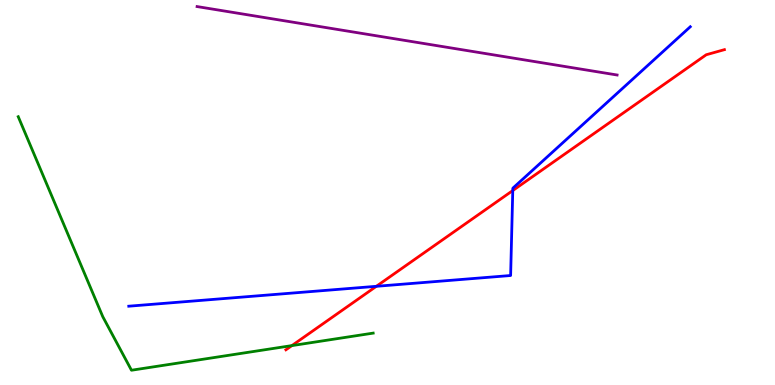[{'lines': ['blue', 'red'], 'intersections': [{'x': 4.86, 'y': 2.56}, {'x': 6.62, 'y': 5.05}]}, {'lines': ['green', 'red'], 'intersections': [{'x': 3.77, 'y': 1.02}]}, {'lines': ['purple', 'red'], 'intersections': []}, {'lines': ['blue', 'green'], 'intersections': []}, {'lines': ['blue', 'purple'], 'intersections': []}, {'lines': ['green', 'purple'], 'intersections': []}]